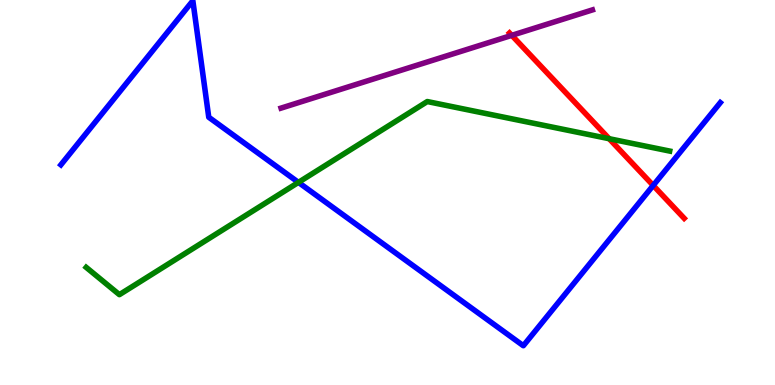[{'lines': ['blue', 'red'], 'intersections': [{'x': 8.43, 'y': 5.18}]}, {'lines': ['green', 'red'], 'intersections': [{'x': 7.86, 'y': 6.4}]}, {'lines': ['purple', 'red'], 'intersections': [{'x': 6.6, 'y': 9.08}]}, {'lines': ['blue', 'green'], 'intersections': [{'x': 3.85, 'y': 5.26}]}, {'lines': ['blue', 'purple'], 'intersections': []}, {'lines': ['green', 'purple'], 'intersections': []}]